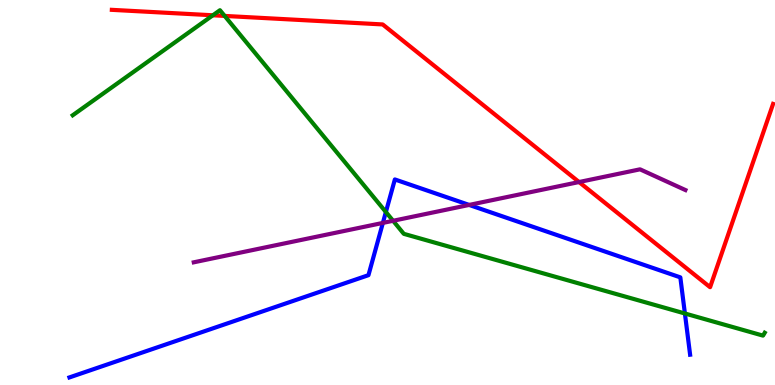[{'lines': ['blue', 'red'], 'intersections': []}, {'lines': ['green', 'red'], 'intersections': [{'x': 2.75, 'y': 9.6}, {'x': 2.9, 'y': 9.59}]}, {'lines': ['purple', 'red'], 'intersections': [{'x': 7.47, 'y': 5.27}]}, {'lines': ['blue', 'green'], 'intersections': [{'x': 4.98, 'y': 4.49}, {'x': 8.84, 'y': 1.86}]}, {'lines': ['blue', 'purple'], 'intersections': [{'x': 4.94, 'y': 4.21}, {'x': 6.05, 'y': 4.68}]}, {'lines': ['green', 'purple'], 'intersections': [{'x': 5.07, 'y': 4.27}]}]